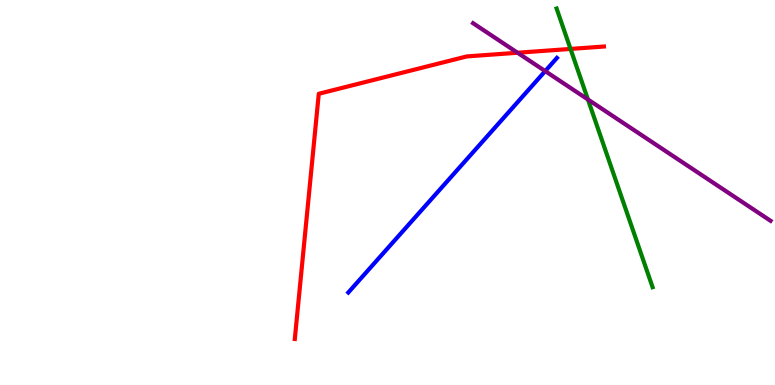[{'lines': ['blue', 'red'], 'intersections': []}, {'lines': ['green', 'red'], 'intersections': [{'x': 7.36, 'y': 8.73}]}, {'lines': ['purple', 'red'], 'intersections': [{'x': 6.68, 'y': 8.63}]}, {'lines': ['blue', 'green'], 'intersections': []}, {'lines': ['blue', 'purple'], 'intersections': [{'x': 7.03, 'y': 8.15}]}, {'lines': ['green', 'purple'], 'intersections': [{'x': 7.59, 'y': 7.42}]}]